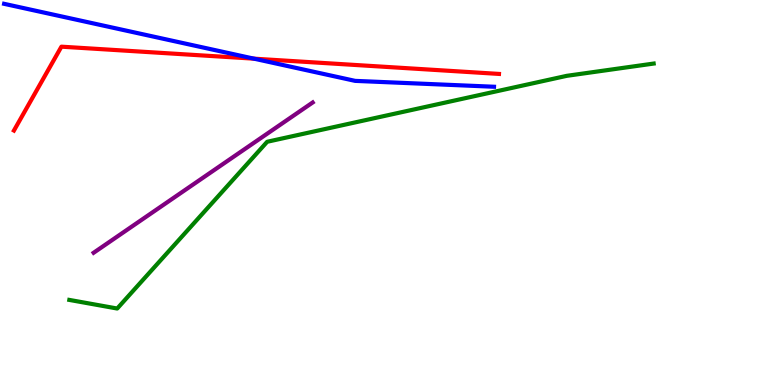[{'lines': ['blue', 'red'], 'intersections': [{'x': 3.28, 'y': 8.48}]}, {'lines': ['green', 'red'], 'intersections': []}, {'lines': ['purple', 'red'], 'intersections': []}, {'lines': ['blue', 'green'], 'intersections': []}, {'lines': ['blue', 'purple'], 'intersections': []}, {'lines': ['green', 'purple'], 'intersections': []}]